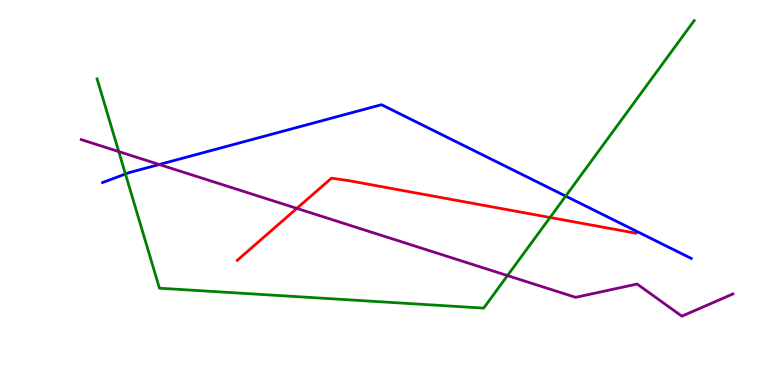[{'lines': ['blue', 'red'], 'intersections': []}, {'lines': ['green', 'red'], 'intersections': [{'x': 7.1, 'y': 4.35}]}, {'lines': ['purple', 'red'], 'intersections': [{'x': 3.83, 'y': 4.59}]}, {'lines': ['blue', 'green'], 'intersections': [{'x': 1.62, 'y': 5.48}, {'x': 7.3, 'y': 4.91}]}, {'lines': ['blue', 'purple'], 'intersections': [{'x': 2.06, 'y': 5.73}]}, {'lines': ['green', 'purple'], 'intersections': [{'x': 1.53, 'y': 6.06}, {'x': 6.55, 'y': 2.84}]}]